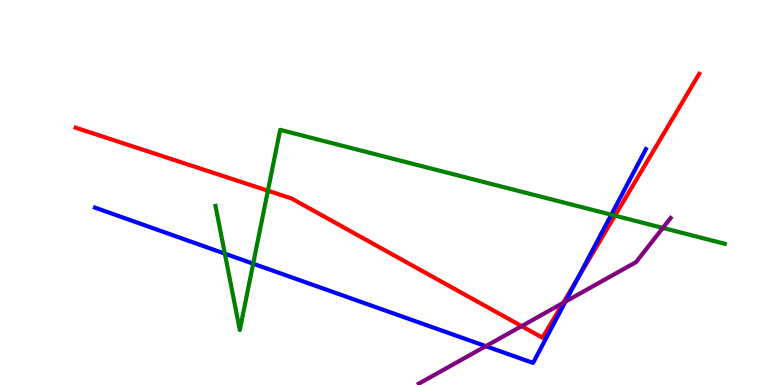[{'lines': ['blue', 'red'], 'intersections': [{'x': 7.45, 'y': 2.76}]}, {'lines': ['green', 'red'], 'intersections': [{'x': 3.46, 'y': 5.05}, {'x': 7.94, 'y': 4.4}]}, {'lines': ['purple', 'red'], 'intersections': [{'x': 6.73, 'y': 1.53}, {'x': 7.27, 'y': 2.13}]}, {'lines': ['blue', 'green'], 'intersections': [{'x': 2.9, 'y': 3.41}, {'x': 3.27, 'y': 3.15}, {'x': 7.89, 'y': 4.42}]}, {'lines': ['blue', 'purple'], 'intersections': [{'x': 6.27, 'y': 1.01}, {'x': 7.3, 'y': 2.17}]}, {'lines': ['green', 'purple'], 'intersections': [{'x': 8.55, 'y': 4.08}]}]